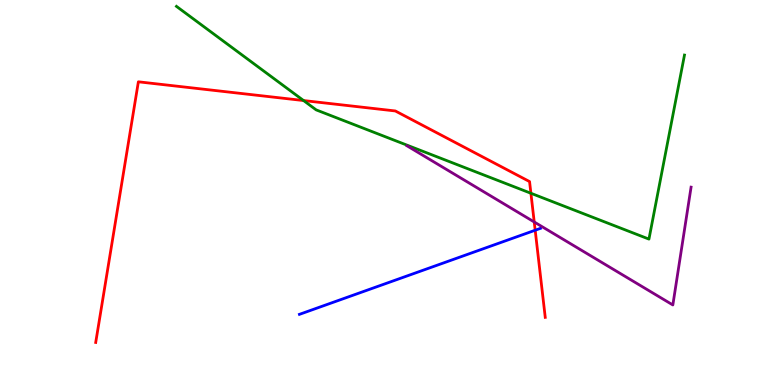[{'lines': ['blue', 'red'], 'intersections': [{'x': 6.91, 'y': 4.02}]}, {'lines': ['green', 'red'], 'intersections': [{'x': 3.92, 'y': 7.39}, {'x': 6.85, 'y': 4.98}]}, {'lines': ['purple', 'red'], 'intersections': [{'x': 6.89, 'y': 4.23}]}, {'lines': ['blue', 'green'], 'intersections': []}, {'lines': ['blue', 'purple'], 'intersections': []}, {'lines': ['green', 'purple'], 'intersections': []}]